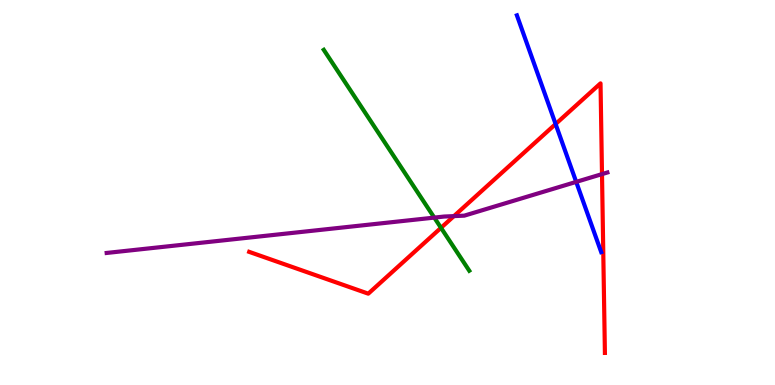[{'lines': ['blue', 'red'], 'intersections': [{'x': 7.17, 'y': 6.78}]}, {'lines': ['green', 'red'], 'intersections': [{'x': 5.69, 'y': 4.08}]}, {'lines': ['purple', 'red'], 'intersections': [{'x': 5.86, 'y': 4.39}, {'x': 7.77, 'y': 5.48}]}, {'lines': ['blue', 'green'], 'intersections': []}, {'lines': ['blue', 'purple'], 'intersections': [{'x': 7.43, 'y': 5.28}]}, {'lines': ['green', 'purple'], 'intersections': [{'x': 5.6, 'y': 4.35}]}]